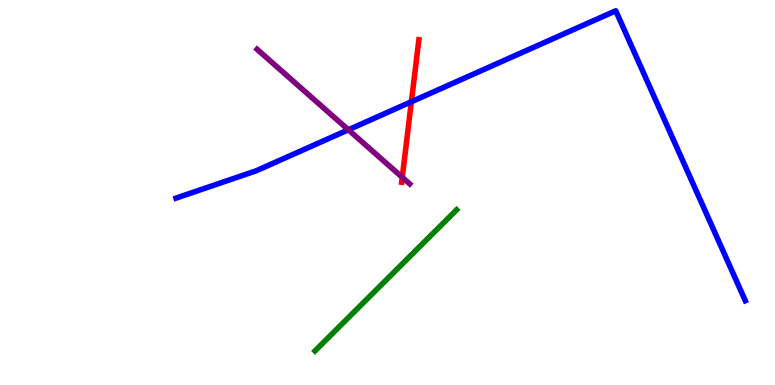[{'lines': ['blue', 'red'], 'intersections': [{'x': 5.31, 'y': 7.36}]}, {'lines': ['green', 'red'], 'intersections': []}, {'lines': ['purple', 'red'], 'intersections': [{'x': 5.19, 'y': 5.39}]}, {'lines': ['blue', 'green'], 'intersections': []}, {'lines': ['blue', 'purple'], 'intersections': [{'x': 4.49, 'y': 6.63}]}, {'lines': ['green', 'purple'], 'intersections': []}]